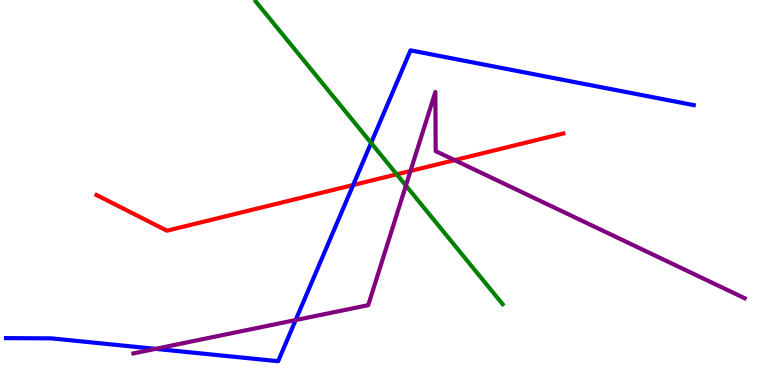[{'lines': ['blue', 'red'], 'intersections': [{'x': 4.56, 'y': 5.19}]}, {'lines': ['green', 'red'], 'intersections': [{'x': 5.12, 'y': 5.47}]}, {'lines': ['purple', 'red'], 'intersections': [{'x': 5.3, 'y': 5.56}, {'x': 5.87, 'y': 5.84}]}, {'lines': ['blue', 'green'], 'intersections': [{'x': 4.79, 'y': 6.29}]}, {'lines': ['blue', 'purple'], 'intersections': [{'x': 2.01, 'y': 0.939}, {'x': 3.81, 'y': 1.69}]}, {'lines': ['green', 'purple'], 'intersections': [{'x': 5.24, 'y': 5.18}]}]